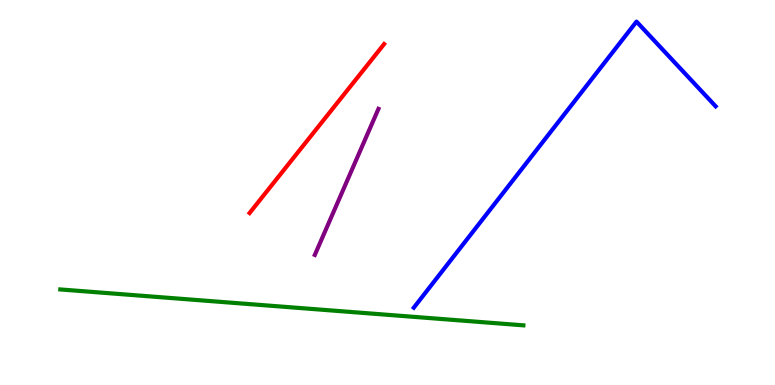[{'lines': ['blue', 'red'], 'intersections': []}, {'lines': ['green', 'red'], 'intersections': []}, {'lines': ['purple', 'red'], 'intersections': []}, {'lines': ['blue', 'green'], 'intersections': []}, {'lines': ['blue', 'purple'], 'intersections': []}, {'lines': ['green', 'purple'], 'intersections': []}]